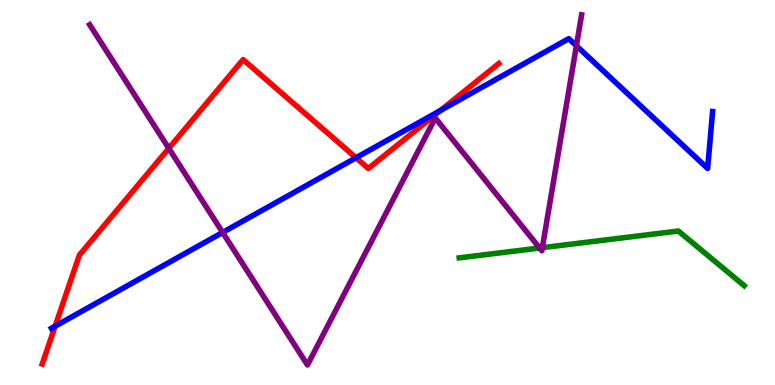[{'lines': ['blue', 'red'], 'intersections': [{'x': 0.711, 'y': 1.53}, {'x': 4.59, 'y': 5.9}, {'x': 5.68, 'y': 7.13}]}, {'lines': ['green', 'red'], 'intersections': []}, {'lines': ['purple', 'red'], 'intersections': [{'x': 2.18, 'y': 6.15}]}, {'lines': ['blue', 'green'], 'intersections': []}, {'lines': ['blue', 'purple'], 'intersections': [{'x': 2.87, 'y': 3.96}, {'x': 7.44, 'y': 8.81}]}, {'lines': ['green', 'purple'], 'intersections': [{'x': 6.96, 'y': 3.56}, {'x': 7.0, 'y': 3.57}]}]